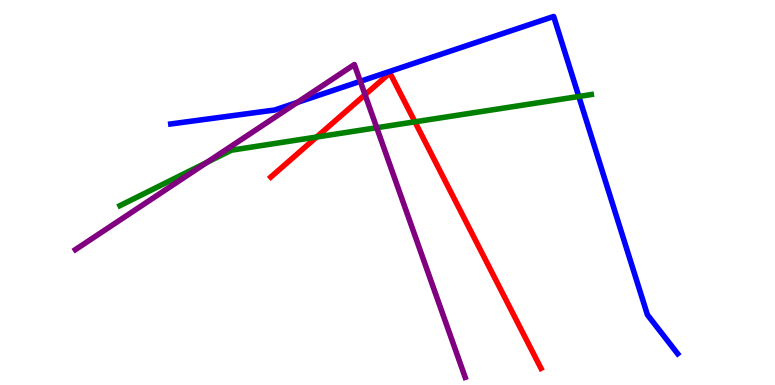[{'lines': ['blue', 'red'], 'intersections': []}, {'lines': ['green', 'red'], 'intersections': [{'x': 4.09, 'y': 6.44}, {'x': 5.35, 'y': 6.84}]}, {'lines': ['purple', 'red'], 'intersections': [{'x': 4.71, 'y': 7.54}]}, {'lines': ['blue', 'green'], 'intersections': [{'x': 7.47, 'y': 7.49}]}, {'lines': ['blue', 'purple'], 'intersections': [{'x': 3.84, 'y': 7.34}, {'x': 4.65, 'y': 7.89}]}, {'lines': ['green', 'purple'], 'intersections': [{'x': 2.67, 'y': 5.78}, {'x': 4.86, 'y': 6.68}]}]